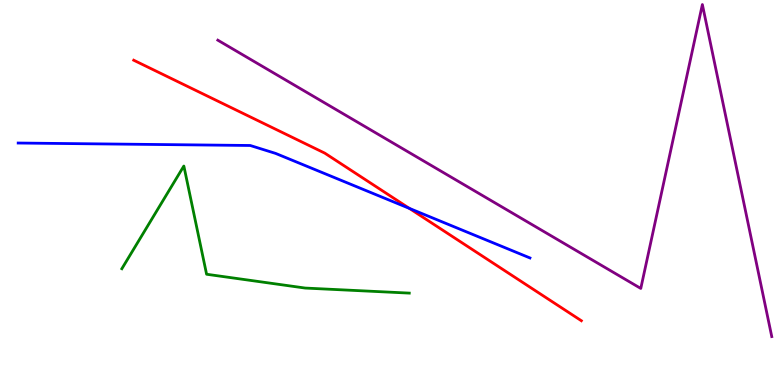[{'lines': ['blue', 'red'], 'intersections': [{'x': 5.28, 'y': 4.59}]}, {'lines': ['green', 'red'], 'intersections': []}, {'lines': ['purple', 'red'], 'intersections': []}, {'lines': ['blue', 'green'], 'intersections': []}, {'lines': ['blue', 'purple'], 'intersections': []}, {'lines': ['green', 'purple'], 'intersections': []}]